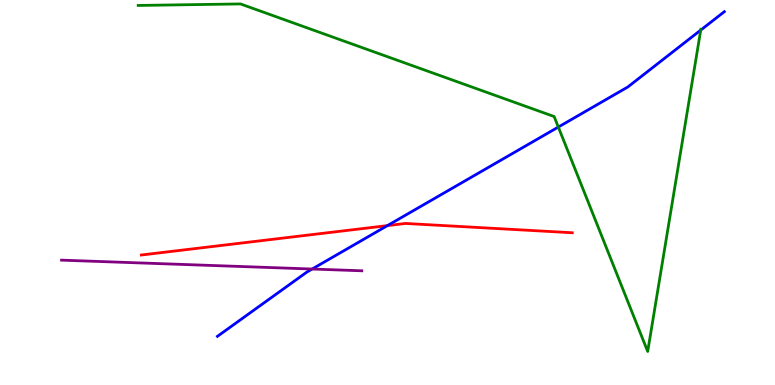[{'lines': ['blue', 'red'], 'intersections': [{'x': 5.0, 'y': 4.14}]}, {'lines': ['green', 'red'], 'intersections': []}, {'lines': ['purple', 'red'], 'intersections': []}, {'lines': ['blue', 'green'], 'intersections': [{'x': 7.2, 'y': 6.7}, {'x': 9.04, 'y': 9.22}]}, {'lines': ['blue', 'purple'], 'intersections': [{'x': 4.03, 'y': 3.01}]}, {'lines': ['green', 'purple'], 'intersections': []}]